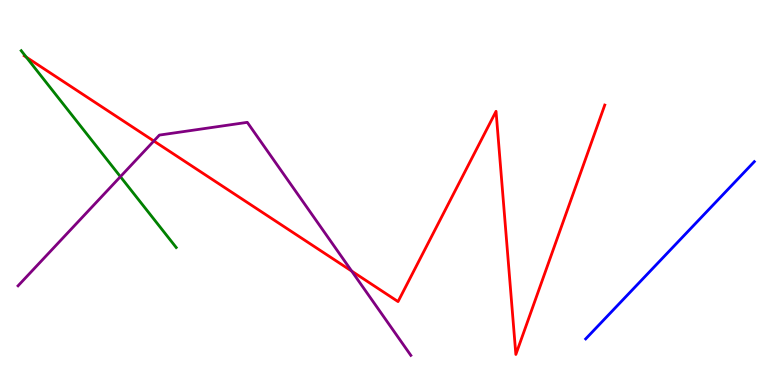[{'lines': ['blue', 'red'], 'intersections': []}, {'lines': ['green', 'red'], 'intersections': [{'x': 0.339, 'y': 8.52}]}, {'lines': ['purple', 'red'], 'intersections': [{'x': 1.99, 'y': 6.34}, {'x': 4.54, 'y': 2.96}]}, {'lines': ['blue', 'green'], 'intersections': []}, {'lines': ['blue', 'purple'], 'intersections': []}, {'lines': ['green', 'purple'], 'intersections': [{'x': 1.55, 'y': 5.41}]}]